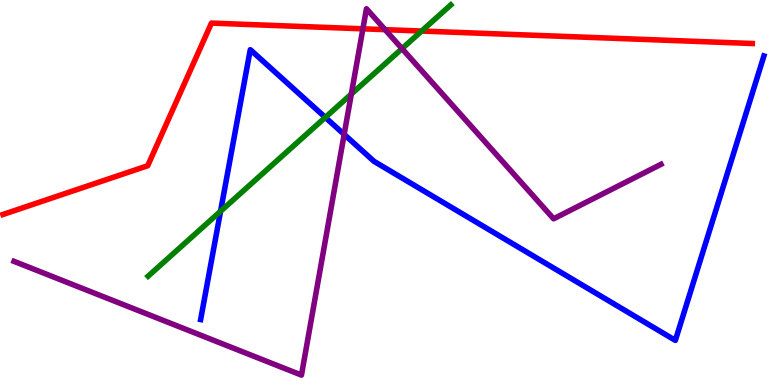[{'lines': ['blue', 'red'], 'intersections': []}, {'lines': ['green', 'red'], 'intersections': [{'x': 5.44, 'y': 9.19}]}, {'lines': ['purple', 'red'], 'intersections': [{'x': 4.68, 'y': 9.25}, {'x': 4.97, 'y': 9.23}]}, {'lines': ['blue', 'green'], 'intersections': [{'x': 2.85, 'y': 4.51}, {'x': 4.2, 'y': 6.95}]}, {'lines': ['blue', 'purple'], 'intersections': [{'x': 4.44, 'y': 6.51}]}, {'lines': ['green', 'purple'], 'intersections': [{'x': 4.53, 'y': 7.56}, {'x': 5.19, 'y': 8.74}]}]